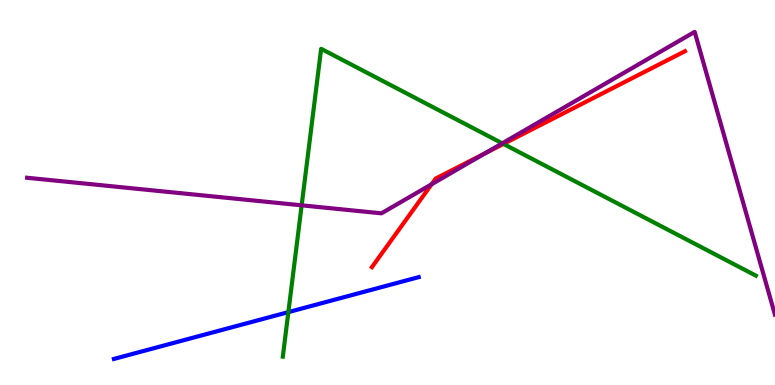[{'lines': ['blue', 'red'], 'intersections': []}, {'lines': ['green', 'red'], 'intersections': [{'x': 6.5, 'y': 6.26}]}, {'lines': ['purple', 'red'], 'intersections': [{'x': 5.57, 'y': 5.21}, {'x': 6.25, 'y': 6.01}]}, {'lines': ['blue', 'green'], 'intersections': [{'x': 3.72, 'y': 1.89}]}, {'lines': ['blue', 'purple'], 'intersections': []}, {'lines': ['green', 'purple'], 'intersections': [{'x': 3.89, 'y': 4.67}, {'x': 6.48, 'y': 6.28}]}]